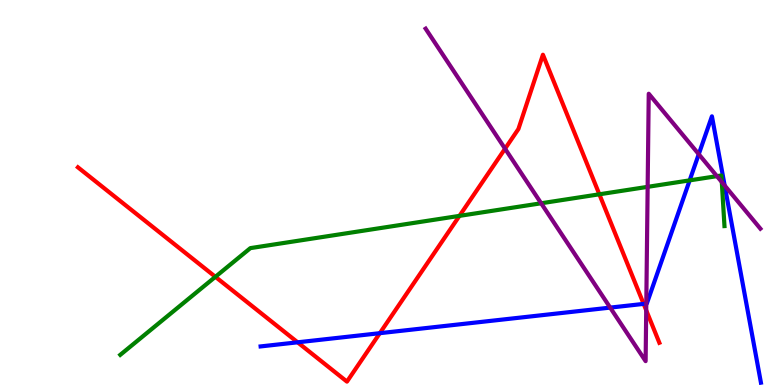[{'lines': ['blue', 'red'], 'intersections': [{'x': 3.84, 'y': 1.11}, {'x': 4.9, 'y': 1.35}, {'x': 8.31, 'y': 2.11}]}, {'lines': ['green', 'red'], 'intersections': [{'x': 2.78, 'y': 2.81}, {'x': 5.93, 'y': 4.39}, {'x': 7.73, 'y': 4.95}]}, {'lines': ['purple', 'red'], 'intersections': [{'x': 6.52, 'y': 6.14}, {'x': 8.34, 'y': 1.94}]}, {'lines': ['blue', 'green'], 'intersections': [{'x': 8.9, 'y': 5.32}]}, {'lines': ['blue', 'purple'], 'intersections': [{'x': 7.87, 'y': 2.01}, {'x': 8.34, 'y': 2.11}, {'x': 9.02, 'y': 5.99}, {'x': 9.35, 'y': 5.18}]}, {'lines': ['green', 'purple'], 'intersections': [{'x': 6.98, 'y': 4.72}, {'x': 8.36, 'y': 5.15}, {'x': 9.25, 'y': 5.42}, {'x': 9.31, 'y': 5.27}]}]